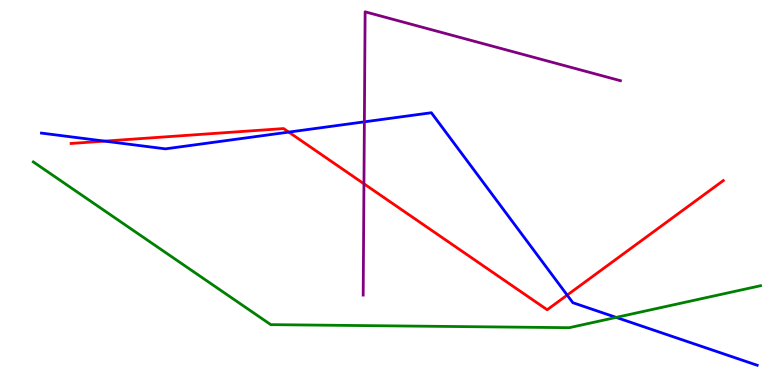[{'lines': ['blue', 'red'], 'intersections': [{'x': 1.35, 'y': 6.33}, {'x': 3.73, 'y': 6.57}, {'x': 7.32, 'y': 2.33}]}, {'lines': ['green', 'red'], 'intersections': []}, {'lines': ['purple', 'red'], 'intersections': [{'x': 4.7, 'y': 5.23}]}, {'lines': ['blue', 'green'], 'intersections': [{'x': 7.95, 'y': 1.76}]}, {'lines': ['blue', 'purple'], 'intersections': [{'x': 4.7, 'y': 6.84}]}, {'lines': ['green', 'purple'], 'intersections': []}]